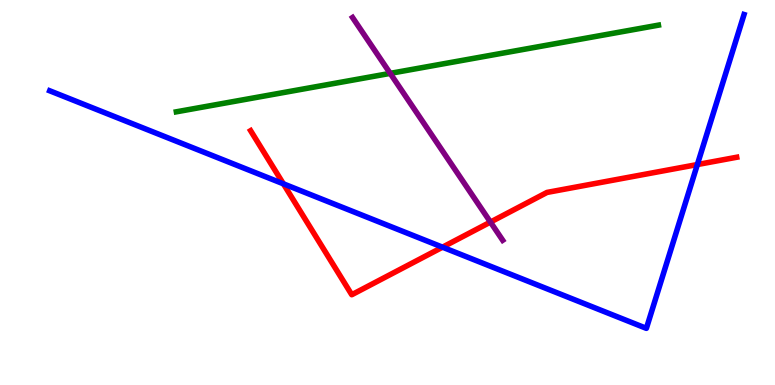[{'lines': ['blue', 'red'], 'intersections': [{'x': 3.66, 'y': 5.23}, {'x': 5.71, 'y': 3.58}, {'x': 9.0, 'y': 5.73}]}, {'lines': ['green', 'red'], 'intersections': []}, {'lines': ['purple', 'red'], 'intersections': [{'x': 6.33, 'y': 4.23}]}, {'lines': ['blue', 'green'], 'intersections': []}, {'lines': ['blue', 'purple'], 'intersections': []}, {'lines': ['green', 'purple'], 'intersections': [{'x': 5.03, 'y': 8.09}]}]